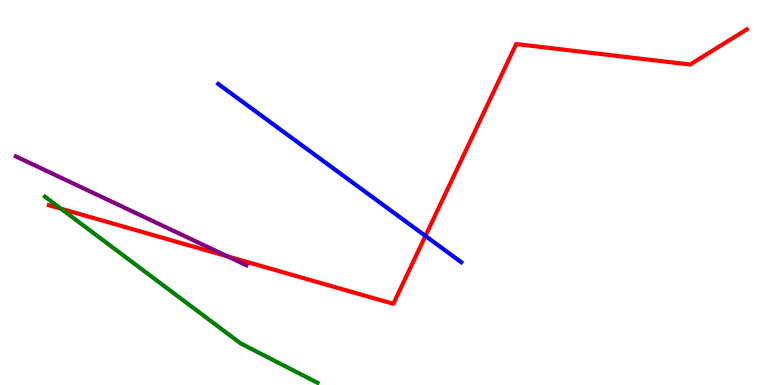[{'lines': ['blue', 'red'], 'intersections': [{'x': 5.49, 'y': 3.87}]}, {'lines': ['green', 'red'], 'intersections': [{'x': 0.788, 'y': 4.58}]}, {'lines': ['purple', 'red'], 'intersections': [{'x': 2.94, 'y': 3.34}]}, {'lines': ['blue', 'green'], 'intersections': []}, {'lines': ['blue', 'purple'], 'intersections': []}, {'lines': ['green', 'purple'], 'intersections': []}]